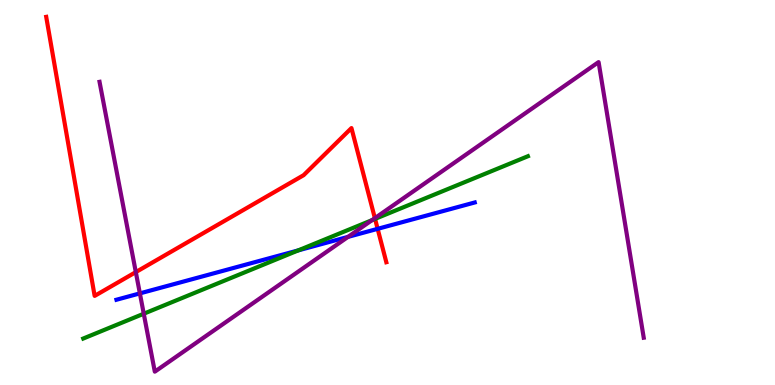[{'lines': ['blue', 'red'], 'intersections': [{'x': 4.87, 'y': 4.06}]}, {'lines': ['green', 'red'], 'intersections': [{'x': 4.84, 'y': 4.31}]}, {'lines': ['purple', 'red'], 'intersections': [{'x': 1.75, 'y': 2.93}, {'x': 4.84, 'y': 4.33}]}, {'lines': ['blue', 'green'], 'intersections': [{'x': 3.85, 'y': 3.5}]}, {'lines': ['blue', 'purple'], 'intersections': [{'x': 1.8, 'y': 2.38}, {'x': 4.49, 'y': 3.85}]}, {'lines': ['green', 'purple'], 'intersections': [{'x': 1.85, 'y': 1.85}, {'x': 4.8, 'y': 4.28}]}]